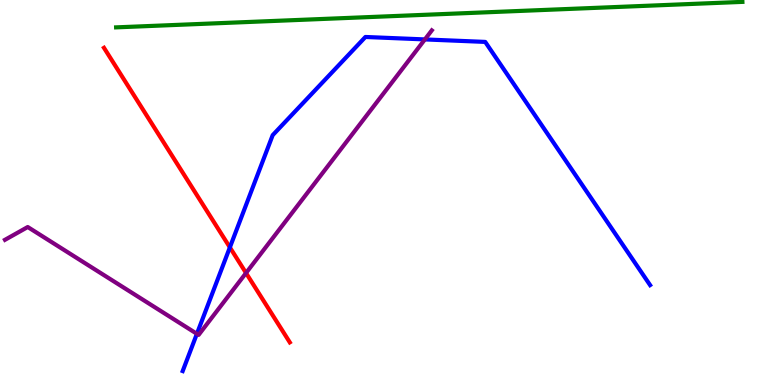[{'lines': ['blue', 'red'], 'intersections': [{'x': 2.97, 'y': 3.57}]}, {'lines': ['green', 'red'], 'intersections': []}, {'lines': ['purple', 'red'], 'intersections': [{'x': 3.17, 'y': 2.91}]}, {'lines': ['blue', 'green'], 'intersections': []}, {'lines': ['blue', 'purple'], 'intersections': [{'x': 2.54, 'y': 1.33}, {'x': 5.48, 'y': 8.98}]}, {'lines': ['green', 'purple'], 'intersections': []}]